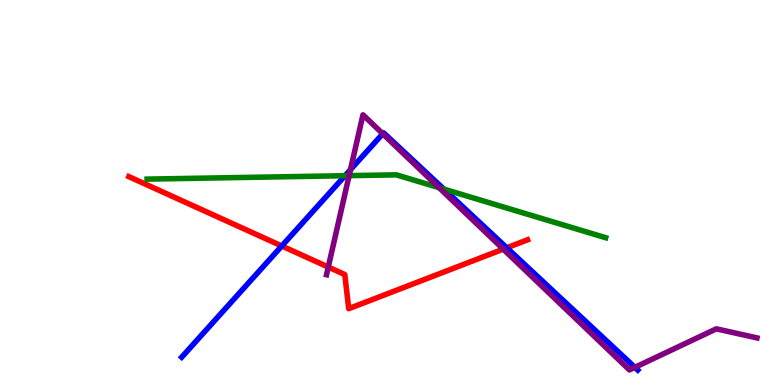[{'lines': ['blue', 'red'], 'intersections': [{'x': 3.64, 'y': 3.61}, {'x': 6.54, 'y': 3.56}]}, {'lines': ['green', 'red'], 'intersections': []}, {'lines': ['purple', 'red'], 'intersections': [{'x': 4.24, 'y': 3.06}, {'x': 6.49, 'y': 3.53}]}, {'lines': ['blue', 'green'], 'intersections': [{'x': 4.45, 'y': 5.44}, {'x': 5.73, 'y': 5.09}]}, {'lines': ['blue', 'purple'], 'intersections': [{'x': 4.52, 'y': 5.59}, {'x': 4.94, 'y': 6.53}, {'x': 8.19, 'y': 0.459}]}, {'lines': ['green', 'purple'], 'intersections': [{'x': 4.5, 'y': 5.44}, {'x': 5.67, 'y': 5.13}]}]